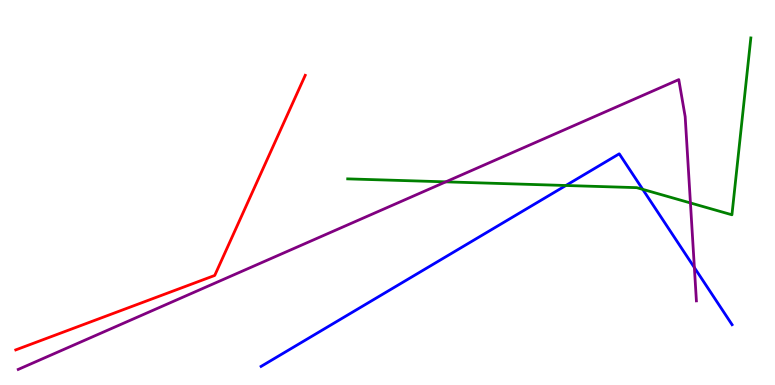[{'lines': ['blue', 'red'], 'intersections': []}, {'lines': ['green', 'red'], 'intersections': []}, {'lines': ['purple', 'red'], 'intersections': []}, {'lines': ['blue', 'green'], 'intersections': [{'x': 7.3, 'y': 5.18}, {'x': 8.29, 'y': 5.08}]}, {'lines': ['blue', 'purple'], 'intersections': [{'x': 8.96, 'y': 3.05}]}, {'lines': ['green', 'purple'], 'intersections': [{'x': 5.75, 'y': 5.28}, {'x': 8.91, 'y': 4.73}]}]